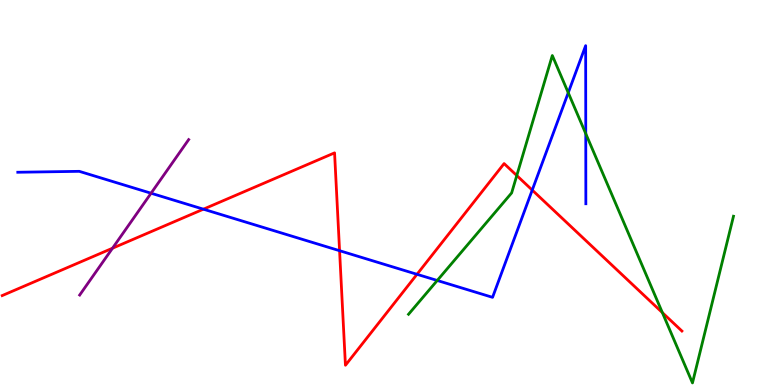[{'lines': ['blue', 'red'], 'intersections': [{'x': 2.62, 'y': 4.57}, {'x': 4.38, 'y': 3.49}, {'x': 5.38, 'y': 2.88}, {'x': 6.87, 'y': 5.06}]}, {'lines': ['green', 'red'], 'intersections': [{'x': 6.67, 'y': 5.44}, {'x': 8.55, 'y': 1.88}]}, {'lines': ['purple', 'red'], 'intersections': [{'x': 1.45, 'y': 3.55}]}, {'lines': ['blue', 'green'], 'intersections': [{'x': 5.64, 'y': 2.71}, {'x': 7.33, 'y': 7.59}, {'x': 7.56, 'y': 6.53}]}, {'lines': ['blue', 'purple'], 'intersections': [{'x': 1.95, 'y': 4.98}]}, {'lines': ['green', 'purple'], 'intersections': []}]